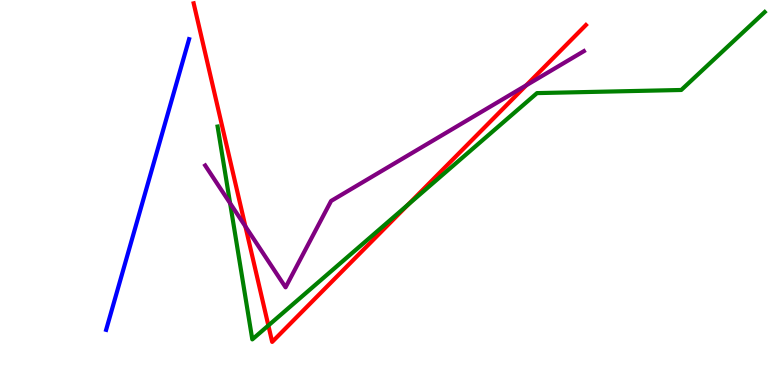[{'lines': ['blue', 'red'], 'intersections': []}, {'lines': ['green', 'red'], 'intersections': [{'x': 3.46, 'y': 1.55}, {'x': 5.27, 'y': 4.69}]}, {'lines': ['purple', 'red'], 'intersections': [{'x': 3.17, 'y': 4.12}, {'x': 6.79, 'y': 7.78}]}, {'lines': ['blue', 'green'], 'intersections': []}, {'lines': ['blue', 'purple'], 'intersections': []}, {'lines': ['green', 'purple'], 'intersections': [{'x': 2.97, 'y': 4.72}]}]